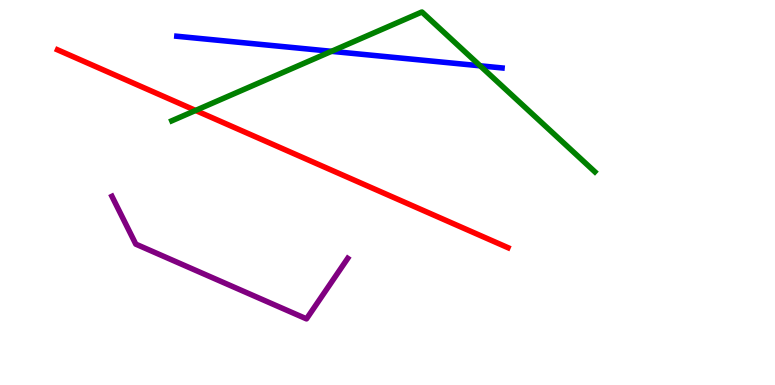[{'lines': ['blue', 'red'], 'intersections': []}, {'lines': ['green', 'red'], 'intersections': [{'x': 2.52, 'y': 7.13}]}, {'lines': ['purple', 'red'], 'intersections': []}, {'lines': ['blue', 'green'], 'intersections': [{'x': 4.28, 'y': 8.67}, {'x': 6.2, 'y': 8.29}]}, {'lines': ['blue', 'purple'], 'intersections': []}, {'lines': ['green', 'purple'], 'intersections': []}]